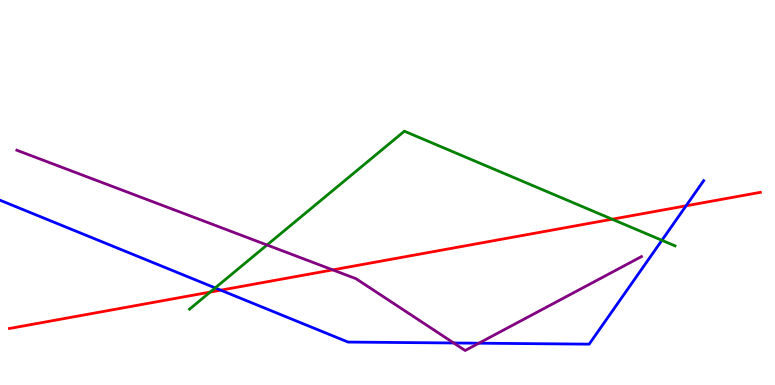[{'lines': ['blue', 'red'], 'intersections': [{'x': 2.85, 'y': 2.46}, {'x': 8.85, 'y': 4.65}]}, {'lines': ['green', 'red'], 'intersections': [{'x': 2.71, 'y': 2.41}, {'x': 7.9, 'y': 4.31}]}, {'lines': ['purple', 'red'], 'intersections': [{'x': 4.29, 'y': 2.99}]}, {'lines': ['blue', 'green'], 'intersections': [{'x': 2.78, 'y': 2.52}, {'x': 8.54, 'y': 3.76}]}, {'lines': ['blue', 'purple'], 'intersections': [{'x': 5.85, 'y': 1.09}, {'x': 6.18, 'y': 1.09}]}, {'lines': ['green', 'purple'], 'intersections': [{'x': 3.45, 'y': 3.64}]}]